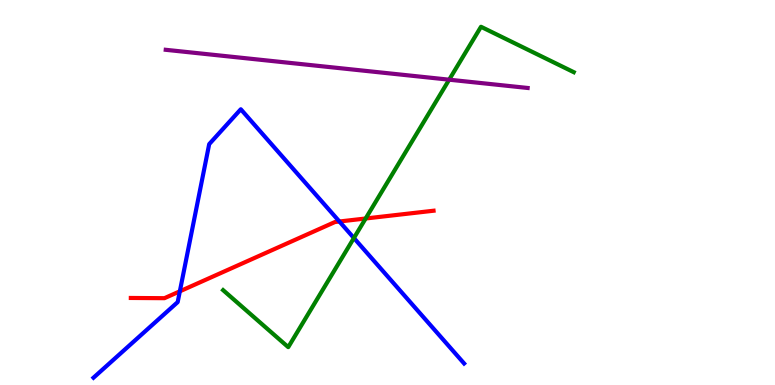[{'lines': ['blue', 'red'], 'intersections': [{'x': 2.32, 'y': 2.43}, {'x': 4.38, 'y': 4.25}]}, {'lines': ['green', 'red'], 'intersections': [{'x': 4.72, 'y': 4.32}]}, {'lines': ['purple', 'red'], 'intersections': []}, {'lines': ['blue', 'green'], 'intersections': [{'x': 4.57, 'y': 3.82}]}, {'lines': ['blue', 'purple'], 'intersections': []}, {'lines': ['green', 'purple'], 'intersections': [{'x': 5.8, 'y': 7.93}]}]